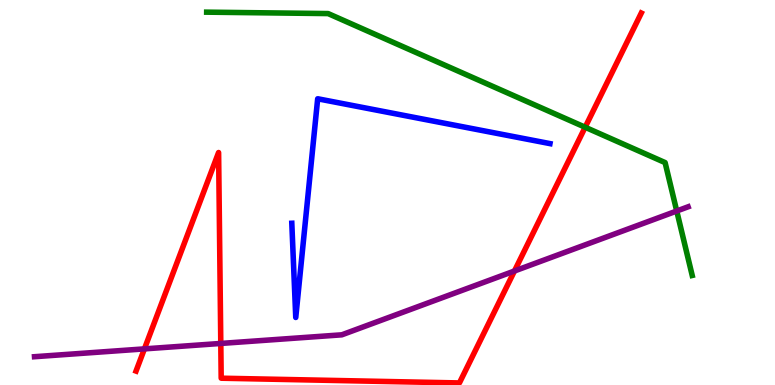[{'lines': ['blue', 'red'], 'intersections': []}, {'lines': ['green', 'red'], 'intersections': [{'x': 7.55, 'y': 6.7}]}, {'lines': ['purple', 'red'], 'intersections': [{'x': 1.86, 'y': 0.938}, {'x': 2.85, 'y': 1.08}, {'x': 6.64, 'y': 2.96}]}, {'lines': ['blue', 'green'], 'intersections': []}, {'lines': ['blue', 'purple'], 'intersections': []}, {'lines': ['green', 'purple'], 'intersections': [{'x': 8.73, 'y': 4.52}]}]